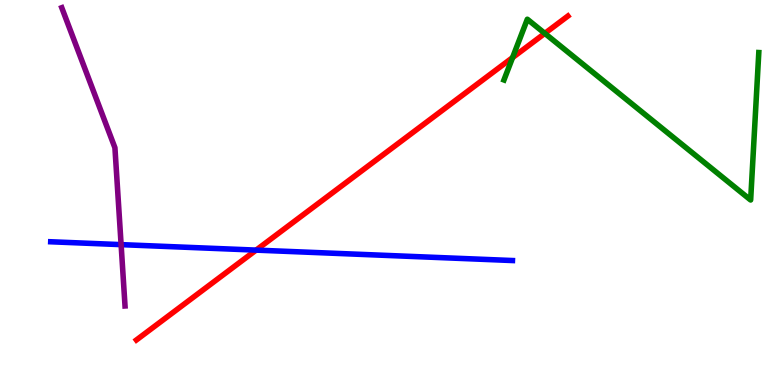[{'lines': ['blue', 'red'], 'intersections': [{'x': 3.3, 'y': 3.5}]}, {'lines': ['green', 'red'], 'intersections': [{'x': 6.61, 'y': 8.5}, {'x': 7.03, 'y': 9.13}]}, {'lines': ['purple', 'red'], 'intersections': []}, {'lines': ['blue', 'green'], 'intersections': []}, {'lines': ['blue', 'purple'], 'intersections': [{'x': 1.56, 'y': 3.65}]}, {'lines': ['green', 'purple'], 'intersections': []}]